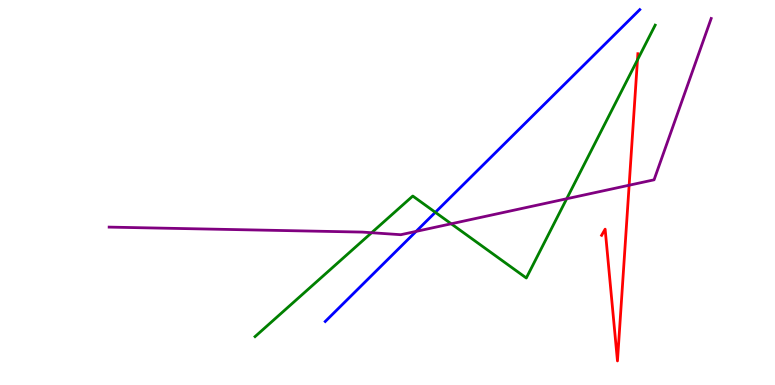[{'lines': ['blue', 'red'], 'intersections': []}, {'lines': ['green', 'red'], 'intersections': [{'x': 8.23, 'y': 8.44}]}, {'lines': ['purple', 'red'], 'intersections': [{'x': 8.12, 'y': 5.19}]}, {'lines': ['blue', 'green'], 'intersections': [{'x': 5.62, 'y': 4.48}]}, {'lines': ['blue', 'purple'], 'intersections': [{'x': 5.37, 'y': 3.99}]}, {'lines': ['green', 'purple'], 'intersections': [{'x': 4.8, 'y': 3.96}, {'x': 5.82, 'y': 4.19}, {'x': 7.31, 'y': 4.84}]}]